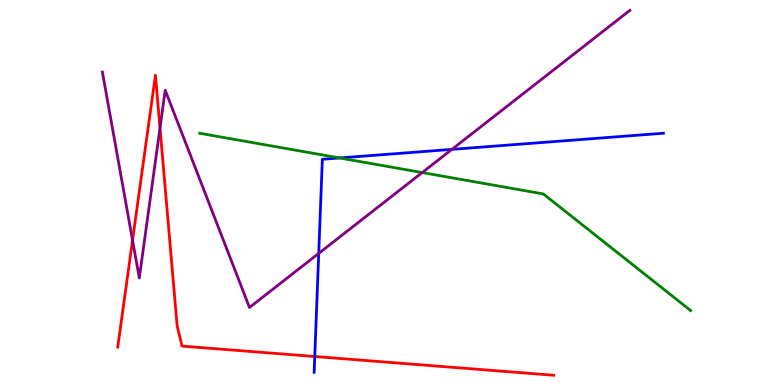[{'lines': ['blue', 'red'], 'intersections': [{'x': 4.06, 'y': 0.74}]}, {'lines': ['green', 'red'], 'intersections': []}, {'lines': ['purple', 'red'], 'intersections': [{'x': 1.71, 'y': 3.76}, {'x': 2.06, 'y': 6.68}]}, {'lines': ['blue', 'green'], 'intersections': [{'x': 4.38, 'y': 5.9}]}, {'lines': ['blue', 'purple'], 'intersections': [{'x': 4.11, 'y': 3.42}, {'x': 5.83, 'y': 6.12}]}, {'lines': ['green', 'purple'], 'intersections': [{'x': 5.45, 'y': 5.52}]}]